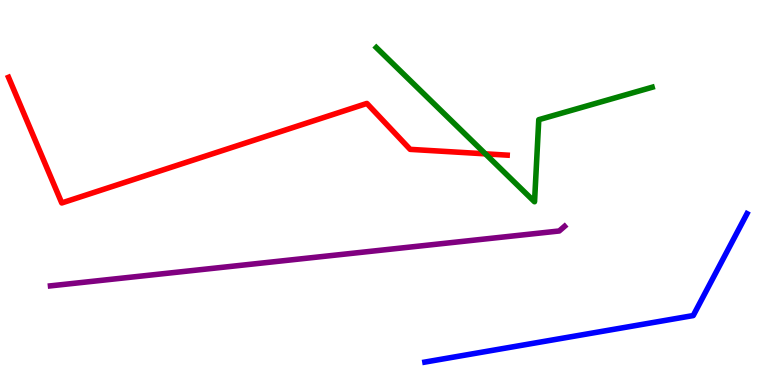[{'lines': ['blue', 'red'], 'intersections': []}, {'lines': ['green', 'red'], 'intersections': [{'x': 6.26, 'y': 6.0}]}, {'lines': ['purple', 'red'], 'intersections': []}, {'lines': ['blue', 'green'], 'intersections': []}, {'lines': ['blue', 'purple'], 'intersections': []}, {'lines': ['green', 'purple'], 'intersections': []}]